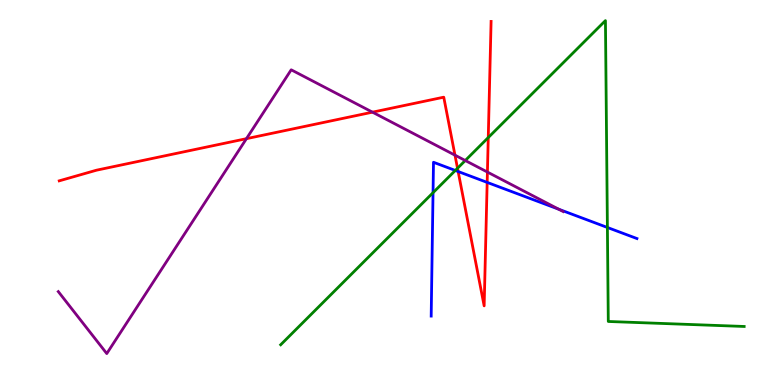[{'lines': ['blue', 'red'], 'intersections': [{'x': 5.91, 'y': 5.55}, {'x': 6.29, 'y': 5.26}]}, {'lines': ['green', 'red'], 'intersections': [{'x': 5.9, 'y': 5.63}, {'x': 6.3, 'y': 6.43}]}, {'lines': ['purple', 'red'], 'intersections': [{'x': 3.18, 'y': 6.4}, {'x': 4.81, 'y': 7.09}, {'x': 5.87, 'y': 5.97}, {'x': 6.29, 'y': 5.53}]}, {'lines': ['blue', 'green'], 'intersections': [{'x': 5.59, 'y': 5.0}, {'x': 5.88, 'y': 5.57}, {'x': 7.84, 'y': 4.09}]}, {'lines': ['blue', 'purple'], 'intersections': [{'x': 7.21, 'y': 4.57}]}, {'lines': ['green', 'purple'], 'intersections': [{'x': 6.0, 'y': 5.83}]}]